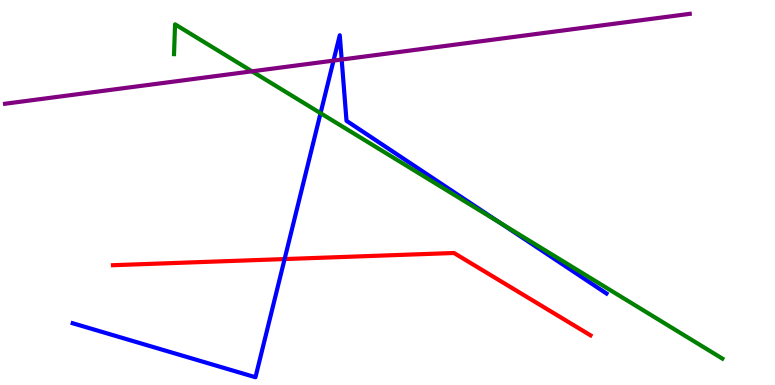[{'lines': ['blue', 'red'], 'intersections': [{'x': 3.67, 'y': 3.27}]}, {'lines': ['green', 'red'], 'intersections': []}, {'lines': ['purple', 'red'], 'intersections': []}, {'lines': ['blue', 'green'], 'intersections': [{'x': 4.14, 'y': 7.06}, {'x': 6.46, 'y': 4.21}]}, {'lines': ['blue', 'purple'], 'intersections': [{'x': 4.3, 'y': 8.43}, {'x': 4.41, 'y': 8.45}]}, {'lines': ['green', 'purple'], 'intersections': [{'x': 3.25, 'y': 8.15}]}]